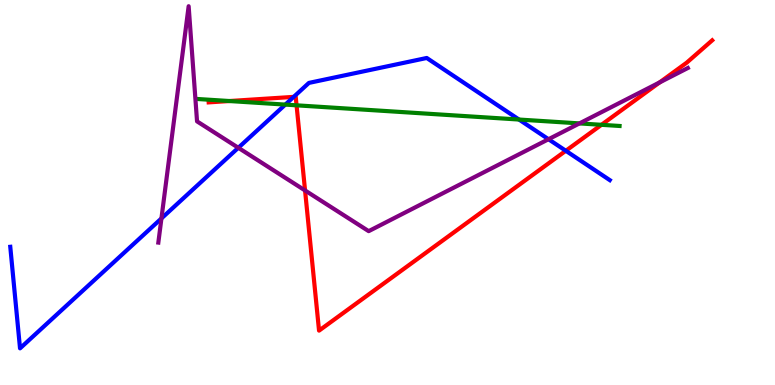[{'lines': ['blue', 'red'], 'intersections': [{'x': 3.79, 'y': 7.48}, {'x': 7.3, 'y': 6.08}]}, {'lines': ['green', 'red'], 'intersections': [{'x': 2.96, 'y': 7.38}, {'x': 3.83, 'y': 7.26}, {'x': 7.76, 'y': 6.76}]}, {'lines': ['purple', 'red'], 'intersections': [{'x': 3.94, 'y': 5.05}, {'x': 8.51, 'y': 7.86}]}, {'lines': ['blue', 'green'], 'intersections': [{'x': 3.68, 'y': 7.28}, {'x': 6.7, 'y': 6.9}]}, {'lines': ['blue', 'purple'], 'intersections': [{'x': 2.08, 'y': 4.33}, {'x': 3.08, 'y': 6.16}, {'x': 7.08, 'y': 6.38}]}, {'lines': ['green', 'purple'], 'intersections': [{'x': 7.48, 'y': 6.79}]}]